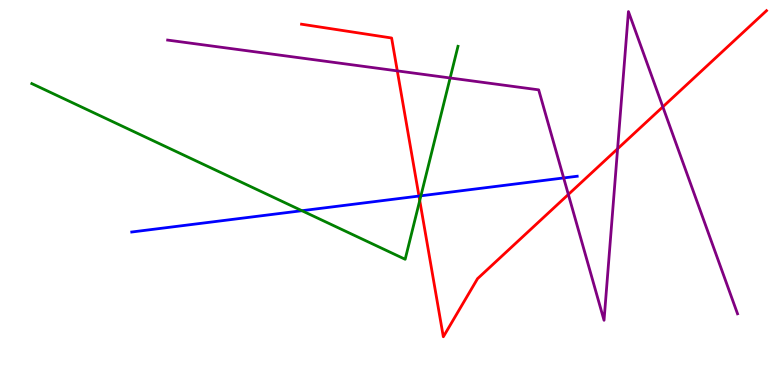[{'lines': ['blue', 'red'], 'intersections': [{'x': 5.41, 'y': 4.91}]}, {'lines': ['green', 'red'], 'intersections': [{'x': 5.42, 'y': 4.79}]}, {'lines': ['purple', 'red'], 'intersections': [{'x': 5.13, 'y': 8.16}, {'x': 7.33, 'y': 4.95}, {'x': 7.97, 'y': 6.14}, {'x': 8.55, 'y': 7.22}]}, {'lines': ['blue', 'green'], 'intersections': [{'x': 3.9, 'y': 4.53}, {'x': 5.43, 'y': 4.91}]}, {'lines': ['blue', 'purple'], 'intersections': [{'x': 7.27, 'y': 5.38}]}, {'lines': ['green', 'purple'], 'intersections': [{'x': 5.81, 'y': 7.97}]}]